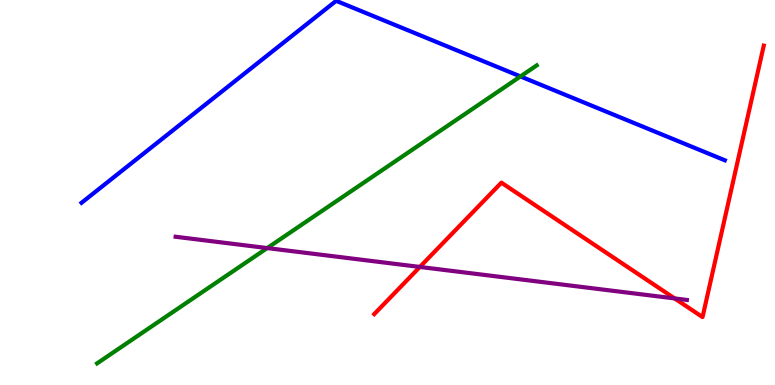[{'lines': ['blue', 'red'], 'intersections': []}, {'lines': ['green', 'red'], 'intersections': []}, {'lines': ['purple', 'red'], 'intersections': [{'x': 5.42, 'y': 3.07}, {'x': 8.7, 'y': 2.25}]}, {'lines': ['blue', 'green'], 'intersections': [{'x': 6.72, 'y': 8.01}]}, {'lines': ['blue', 'purple'], 'intersections': []}, {'lines': ['green', 'purple'], 'intersections': [{'x': 3.45, 'y': 3.56}]}]